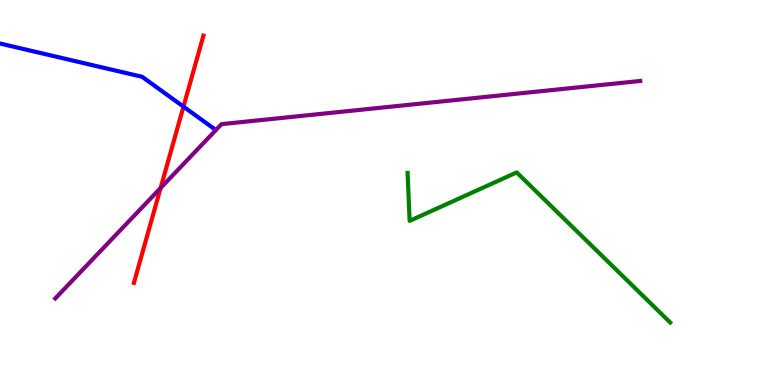[{'lines': ['blue', 'red'], 'intersections': [{'x': 2.37, 'y': 7.23}]}, {'lines': ['green', 'red'], 'intersections': []}, {'lines': ['purple', 'red'], 'intersections': [{'x': 2.07, 'y': 5.12}]}, {'lines': ['blue', 'green'], 'intersections': []}, {'lines': ['blue', 'purple'], 'intersections': []}, {'lines': ['green', 'purple'], 'intersections': []}]